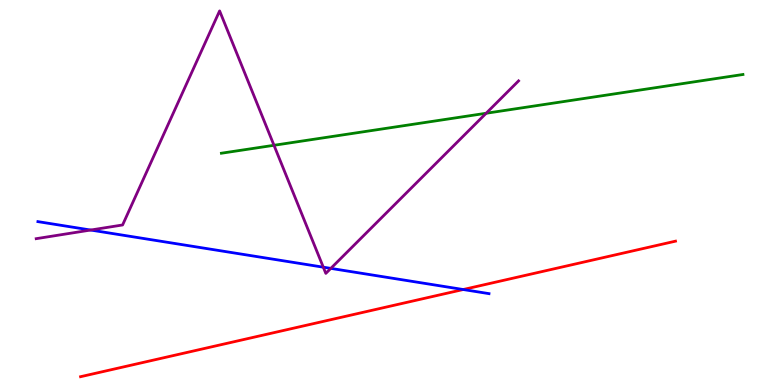[{'lines': ['blue', 'red'], 'intersections': [{'x': 5.98, 'y': 2.48}]}, {'lines': ['green', 'red'], 'intersections': []}, {'lines': ['purple', 'red'], 'intersections': []}, {'lines': ['blue', 'green'], 'intersections': []}, {'lines': ['blue', 'purple'], 'intersections': [{'x': 1.17, 'y': 4.02}, {'x': 4.17, 'y': 3.06}, {'x': 4.27, 'y': 3.03}]}, {'lines': ['green', 'purple'], 'intersections': [{'x': 3.54, 'y': 6.23}, {'x': 6.27, 'y': 7.06}]}]